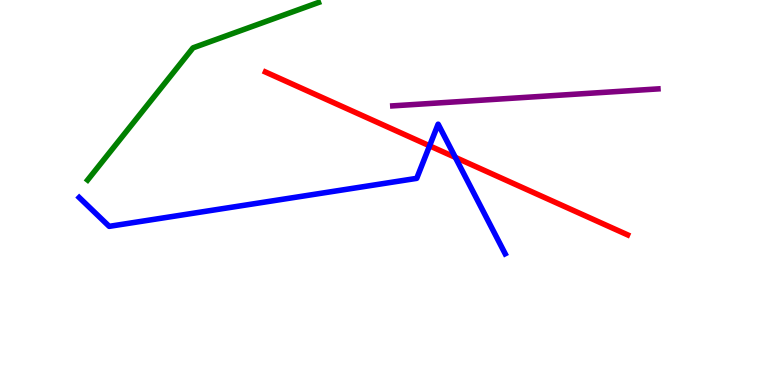[{'lines': ['blue', 'red'], 'intersections': [{'x': 5.54, 'y': 6.21}, {'x': 5.88, 'y': 5.91}]}, {'lines': ['green', 'red'], 'intersections': []}, {'lines': ['purple', 'red'], 'intersections': []}, {'lines': ['blue', 'green'], 'intersections': []}, {'lines': ['blue', 'purple'], 'intersections': []}, {'lines': ['green', 'purple'], 'intersections': []}]